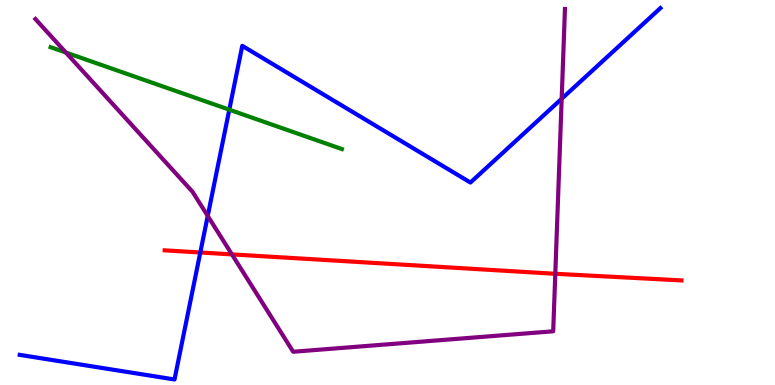[{'lines': ['blue', 'red'], 'intersections': [{'x': 2.58, 'y': 3.44}]}, {'lines': ['green', 'red'], 'intersections': []}, {'lines': ['purple', 'red'], 'intersections': [{'x': 2.99, 'y': 3.39}, {'x': 7.17, 'y': 2.89}]}, {'lines': ['blue', 'green'], 'intersections': [{'x': 2.96, 'y': 7.15}]}, {'lines': ['blue', 'purple'], 'intersections': [{'x': 2.68, 'y': 4.39}, {'x': 7.25, 'y': 7.43}]}, {'lines': ['green', 'purple'], 'intersections': [{'x': 0.85, 'y': 8.64}]}]